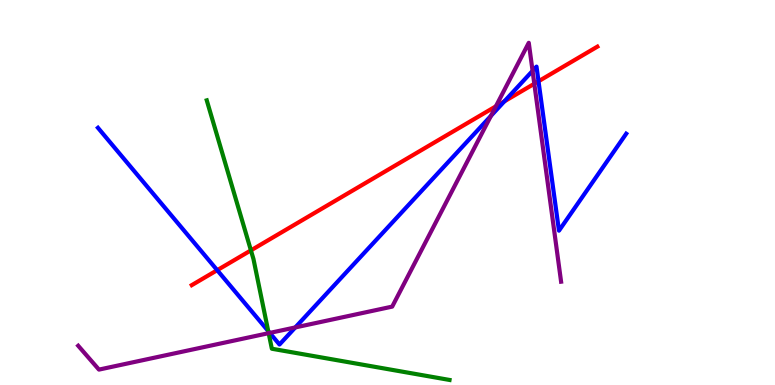[{'lines': ['blue', 'red'], 'intersections': [{'x': 2.8, 'y': 2.98}, {'x': 6.51, 'y': 7.37}, {'x': 6.95, 'y': 7.89}]}, {'lines': ['green', 'red'], 'intersections': [{'x': 3.24, 'y': 3.5}]}, {'lines': ['purple', 'red'], 'intersections': [{'x': 6.4, 'y': 7.24}, {'x': 6.89, 'y': 7.83}]}, {'lines': ['blue', 'green'], 'intersections': [{'x': 3.46, 'y': 1.4}]}, {'lines': ['blue', 'purple'], 'intersections': [{'x': 3.48, 'y': 1.35}, {'x': 3.81, 'y': 1.5}, {'x': 6.33, 'y': 6.99}, {'x': 6.87, 'y': 8.16}]}, {'lines': ['green', 'purple'], 'intersections': [{'x': 3.47, 'y': 1.35}]}]